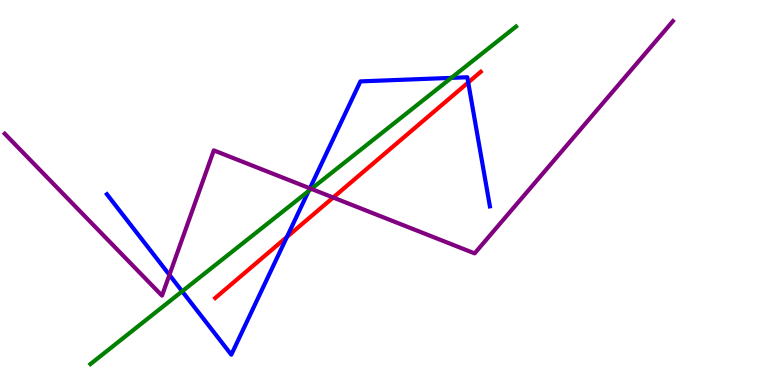[{'lines': ['blue', 'red'], 'intersections': [{'x': 3.7, 'y': 3.85}, {'x': 6.04, 'y': 7.86}]}, {'lines': ['green', 'red'], 'intersections': []}, {'lines': ['purple', 'red'], 'intersections': [{'x': 4.3, 'y': 4.87}]}, {'lines': ['blue', 'green'], 'intersections': [{'x': 2.35, 'y': 2.43}, {'x': 3.98, 'y': 5.04}, {'x': 5.82, 'y': 7.98}]}, {'lines': ['blue', 'purple'], 'intersections': [{'x': 2.19, 'y': 2.86}, {'x': 4.0, 'y': 5.11}]}, {'lines': ['green', 'purple'], 'intersections': [{'x': 4.02, 'y': 5.09}]}]